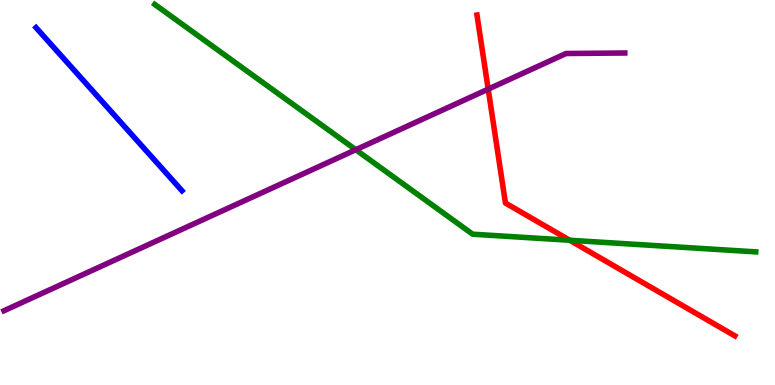[{'lines': ['blue', 'red'], 'intersections': []}, {'lines': ['green', 'red'], 'intersections': [{'x': 7.35, 'y': 3.76}]}, {'lines': ['purple', 'red'], 'intersections': [{'x': 6.3, 'y': 7.68}]}, {'lines': ['blue', 'green'], 'intersections': []}, {'lines': ['blue', 'purple'], 'intersections': []}, {'lines': ['green', 'purple'], 'intersections': [{'x': 4.59, 'y': 6.11}]}]